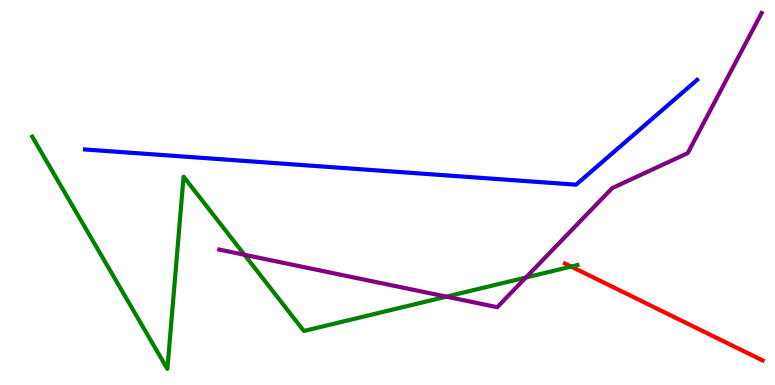[{'lines': ['blue', 'red'], 'intersections': []}, {'lines': ['green', 'red'], 'intersections': [{'x': 7.37, 'y': 3.08}]}, {'lines': ['purple', 'red'], 'intersections': []}, {'lines': ['blue', 'green'], 'intersections': []}, {'lines': ['blue', 'purple'], 'intersections': []}, {'lines': ['green', 'purple'], 'intersections': [{'x': 3.15, 'y': 3.38}, {'x': 5.76, 'y': 2.29}, {'x': 6.79, 'y': 2.79}]}]